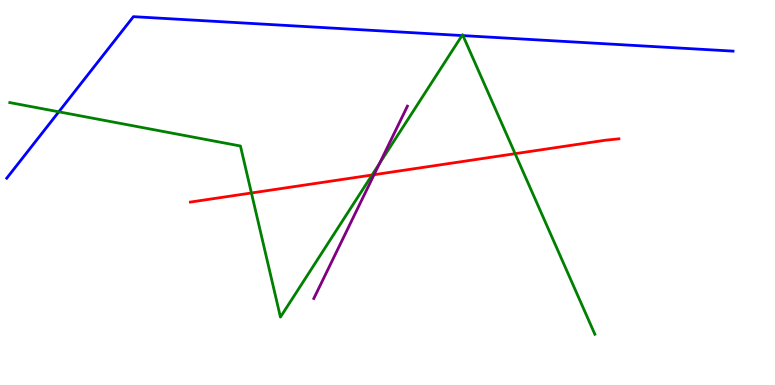[{'lines': ['blue', 'red'], 'intersections': []}, {'lines': ['green', 'red'], 'intersections': [{'x': 3.24, 'y': 4.99}, {'x': 4.8, 'y': 5.45}, {'x': 6.65, 'y': 6.01}]}, {'lines': ['purple', 'red'], 'intersections': [{'x': 4.83, 'y': 5.46}]}, {'lines': ['blue', 'green'], 'intersections': [{'x': 0.759, 'y': 7.1}, {'x': 5.96, 'y': 9.08}, {'x': 5.97, 'y': 9.08}]}, {'lines': ['blue', 'purple'], 'intersections': []}, {'lines': ['green', 'purple'], 'intersections': [{'x': 4.9, 'y': 5.76}]}]